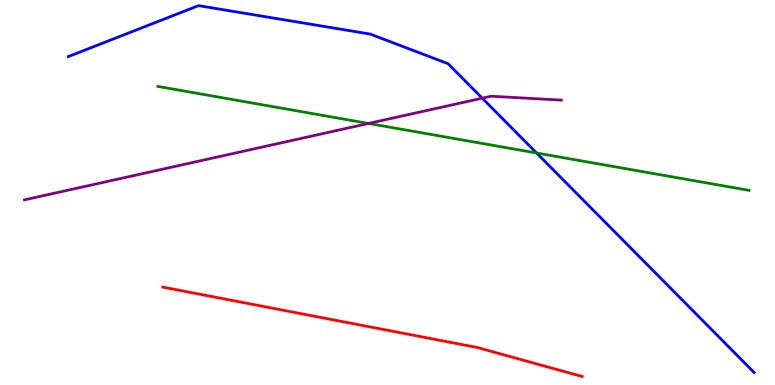[{'lines': ['blue', 'red'], 'intersections': []}, {'lines': ['green', 'red'], 'intersections': []}, {'lines': ['purple', 'red'], 'intersections': []}, {'lines': ['blue', 'green'], 'intersections': [{'x': 6.92, 'y': 6.03}]}, {'lines': ['blue', 'purple'], 'intersections': [{'x': 6.22, 'y': 7.45}]}, {'lines': ['green', 'purple'], 'intersections': [{'x': 4.75, 'y': 6.79}]}]